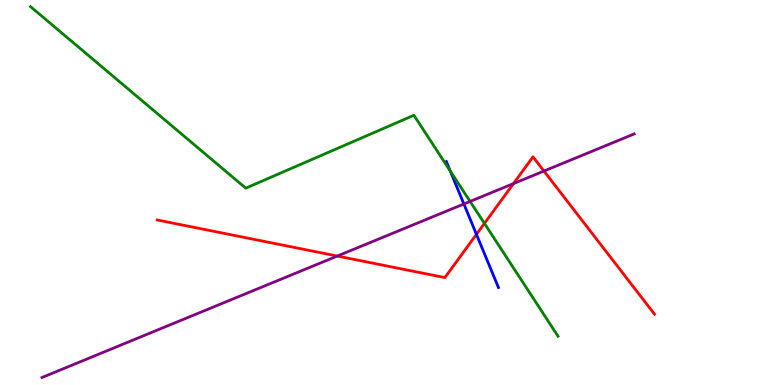[{'lines': ['blue', 'red'], 'intersections': [{'x': 6.15, 'y': 3.91}]}, {'lines': ['green', 'red'], 'intersections': [{'x': 6.25, 'y': 4.2}]}, {'lines': ['purple', 'red'], 'intersections': [{'x': 4.35, 'y': 3.35}, {'x': 6.63, 'y': 5.23}, {'x': 7.02, 'y': 5.56}]}, {'lines': ['blue', 'green'], 'intersections': [{'x': 5.81, 'y': 5.56}]}, {'lines': ['blue', 'purple'], 'intersections': [{'x': 5.99, 'y': 4.7}]}, {'lines': ['green', 'purple'], 'intersections': [{'x': 6.07, 'y': 4.77}]}]